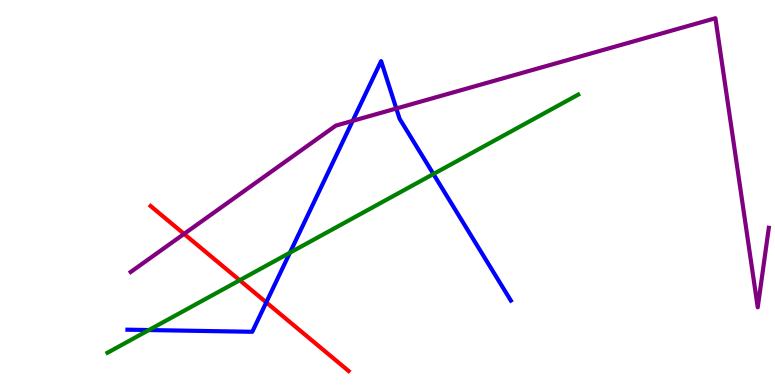[{'lines': ['blue', 'red'], 'intersections': [{'x': 3.44, 'y': 2.15}]}, {'lines': ['green', 'red'], 'intersections': [{'x': 3.09, 'y': 2.72}]}, {'lines': ['purple', 'red'], 'intersections': [{'x': 2.38, 'y': 3.92}]}, {'lines': ['blue', 'green'], 'intersections': [{'x': 1.92, 'y': 1.43}, {'x': 3.74, 'y': 3.44}, {'x': 5.59, 'y': 5.48}]}, {'lines': ['blue', 'purple'], 'intersections': [{'x': 4.55, 'y': 6.86}, {'x': 5.11, 'y': 7.18}]}, {'lines': ['green', 'purple'], 'intersections': []}]